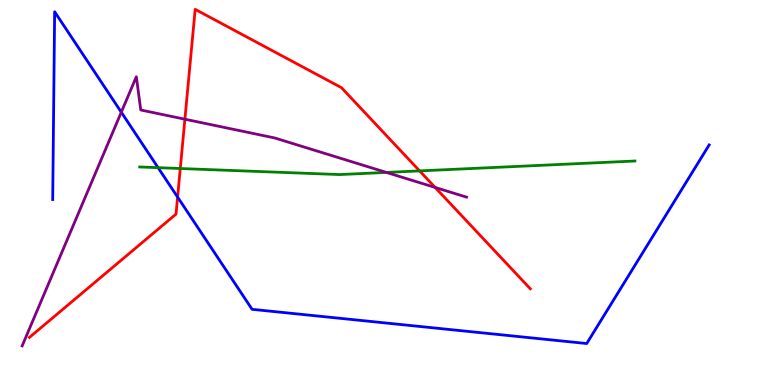[{'lines': ['blue', 'red'], 'intersections': [{'x': 2.29, 'y': 4.88}]}, {'lines': ['green', 'red'], 'intersections': [{'x': 2.33, 'y': 5.62}, {'x': 5.41, 'y': 5.56}]}, {'lines': ['purple', 'red'], 'intersections': [{'x': 2.39, 'y': 6.9}, {'x': 5.61, 'y': 5.13}]}, {'lines': ['blue', 'green'], 'intersections': [{'x': 2.04, 'y': 5.65}]}, {'lines': ['blue', 'purple'], 'intersections': [{'x': 1.57, 'y': 7.09}]}, {'lines': ['green', 'purple'], 'intersections': [{'x': 4.99, 'y': 5.52}]}]